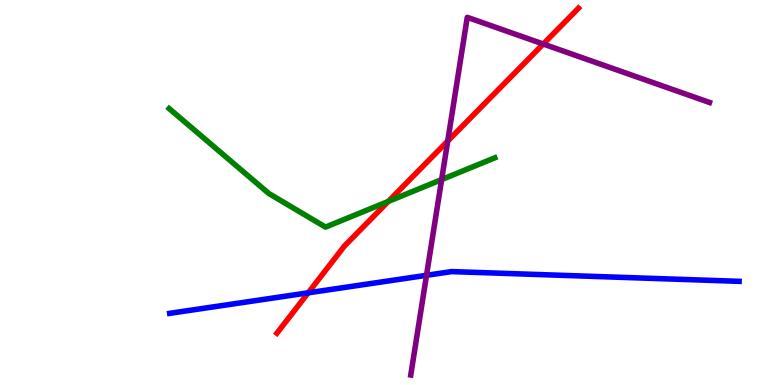[{'lines': ['blue', 'red'], 'intersections': [{'x': 3.98, 'y': 2.39}]}, {'lines': ['green', 'red'], 'intersections': [{'x': 5.01, 'y': 4.77}]}, {'lines': ['purple', 'red'], 'intersections': [{'x': 5.78, 'y': 6.34}, {'x': 7.01, 'y': 8.86}]}, {'lines': ['blue', 'green'], 'intersections': []}, {'lines': ['blue', 'purple'], 'intersections': [{'x': 5.5, 'y': 2.85}]}, {'lines': ['green', 'purple'], 'intersections': [{'x': 5.7, 'y': 5.34}]}]